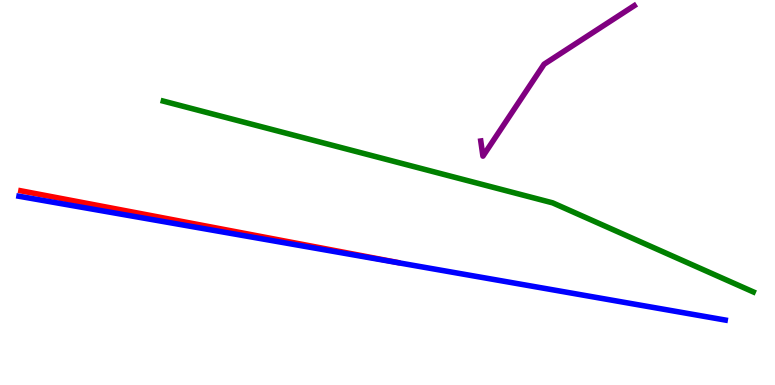[{'lines': ['blue', 'red'], 'intersections': []}, {'lines': ['green', 'red'], 'intersections': []}, {'lines': ['purple', 'red'], 'intersections': []}, {'lines': ['blue', 'green'], 'intersections': []}, {'lines': ['blue', 'purple'], 'intersections': []}, {'lines': ['green', 'purple'], 'intersections': []}]